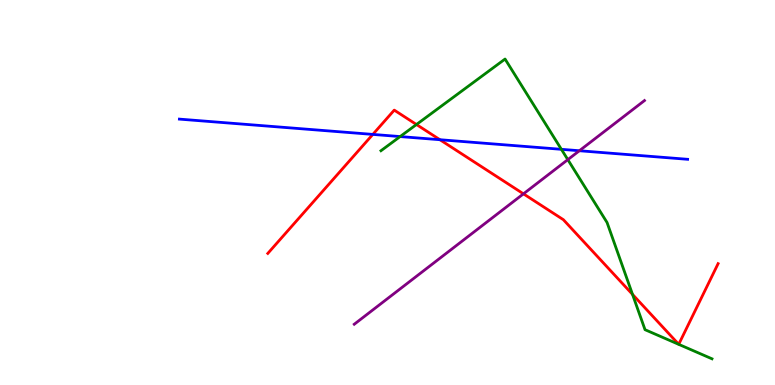[{'lines': ['blue', 'red'], 'intersections': [{'x': 4.81, 'y': 6.51}, {'x': 5.68, 'y': 6.37}]}, {'lines': ['green', 'red'], 'intersections': [{'x': 5.37, 'y': 6.77}, {'x': 8.16, 'y': 2.35}]}, {'lines': ['purple', 'red'], 'intersections': [{'x': 6.75, 'y': 4.97}]}, {'lines': ['blue', 'green'], 'intersections': [{'x': 5.16, 'y': 6.45}, {'x': 7.24, 'y': 6.12}]}, {'lines': ['blue', 'purple'], 'intersections': [{'x': 7.48, 'y': 6.08}]}, {'lines': ['green', 'purple'], 'intersections': [{'x': 7.33, 'y': 5.85}]}]